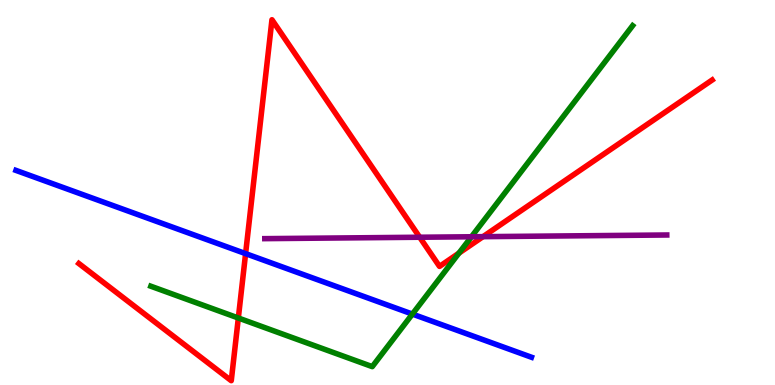[{'lines': ['blue', 'red'], 'intersections': [{'x': 3.17, 'y': 3.41}]}, {'lines': ['green', 'red'], 'intersections': [{'x': 3.08, 'y': 1.74}, {'x': 5.92, 'y': 3.43}]}, {'lines': ['purple', 'red'], 'intersections': [{'x': 5.42, 'y': 3.84}, {'x': 6.23, 'y': 3.85}]}, {'lines': ['blue', 'green'], 'intersections': [{'x': 5.32, 'y': 1.84}]}, {'lines': ['blue', 'purple'], 'intersections': []}, {'lines': ['green', 'purple'], 'intersections': [{'x': 6.08, 'y': 3.85}]}]